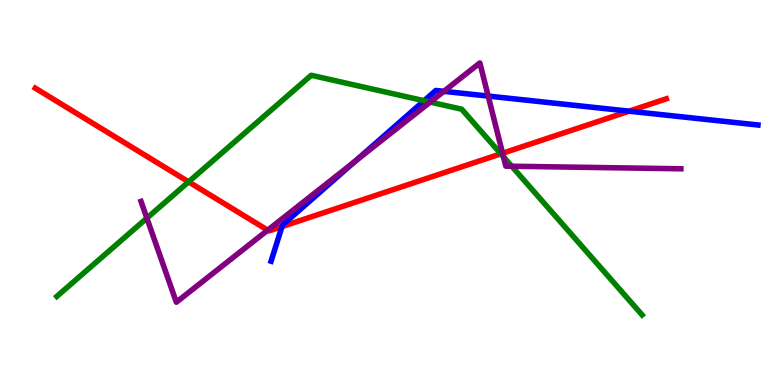[{'lines': ['blue', 'red'], 'intersections': [{'x': 3.64, 'y': 4.11}, {'x': 8.12, 'y': 7.11}]}, {'lines': ['green', 'red'], 'intersections': [{'x': 2.43, 'y': 5.28}, {'x': 6.46, 'y': 6.0}]}, {'lines': ['purple', 'red'], 'intersections': [{'x': 3.45, 'y': 4.02}, {'x': 6.48, 'y': 6.02}]}, {'lines': ['blue', 'green'], 'intersections': [{'x': 5.47, 'y': 7.38}]}, {'lines': ['blue', 'purple'], 'intersections': [{'x': 4.58, 'y': 5.81}, {'x': 5.73, 'y': 7.63}, {'x': 6.3, 'y': 7.5}]}, {'lines': ['green', 'purple'], 'intersections': [{'x': 1.9, 'y': 4.33}, {'x': 5.55, 'y': 7.35}, {'x': 6.5, 'y': 5.93}, {'x': 6.6, 'y': 5.68}]}]